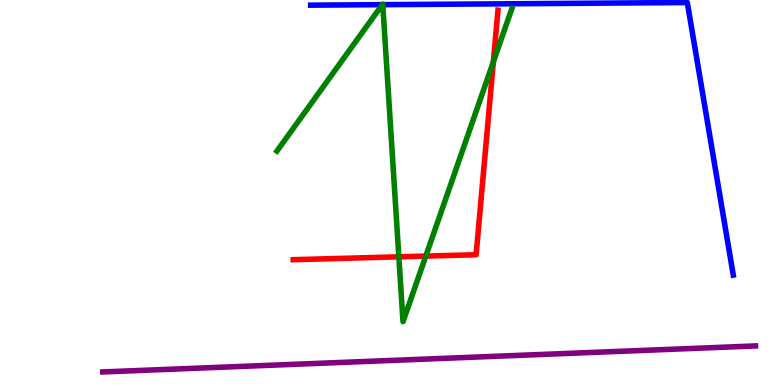[{'lines': ['blue', 'red'], 'intersections': []}, {'lines': ['green', 'red'], 'intersections': [{'x': 5.15, 'y': 3.33}, {'x': 5.49, 'y': 3.35}, {'x': 6.37, 'y': 8.39}]}, {'lines': ['purple', 'red'], 'intersections': []}, {'lines': ['blue', 'green'], 'intersections': [{'x': 4.93, 'y': 9.88}, {'x': 4.94, 'y': 9.88}]}, {'lines': ['blue', 'purple'], 'intersections': []}, {'lines': ['green', 'purple'], 'intersections': []}]